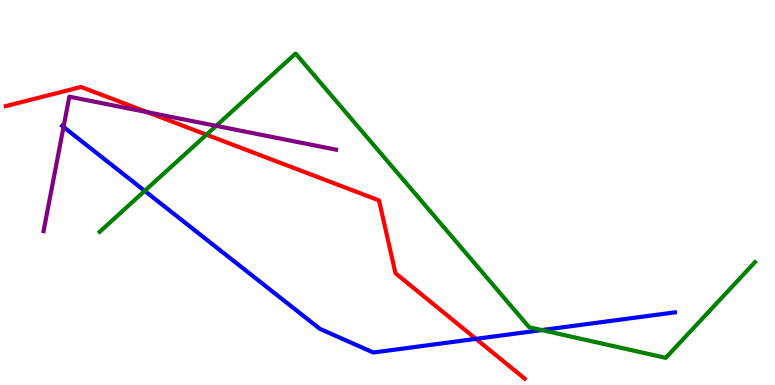[{'lines': ['blue', 'red'], 'intersections': [{'x': 6.14, 'y': 1.2}]}, {'lines': ['green', 'red'], 'intersections': [{'x': 2.66, 'y': 6.5}]}, {'lines': ['purple', 'red'], 'intersections': [{'x': 1.9, 'y': 7.09}]}, {'lines': ['blue', 'green'], 'intersections': [{'x': 1.87, 'y': 5.04}, {'x': 6.99, 'y': 1.43}]}, {'lines': ['blue', 'purple'], 'intersections': [{'x': 0.82, 'y': 6.7}]}, {'lines': ['green', 'purple'], 'intersections': [{'x': 2.79, 'y': 6.73}]}]